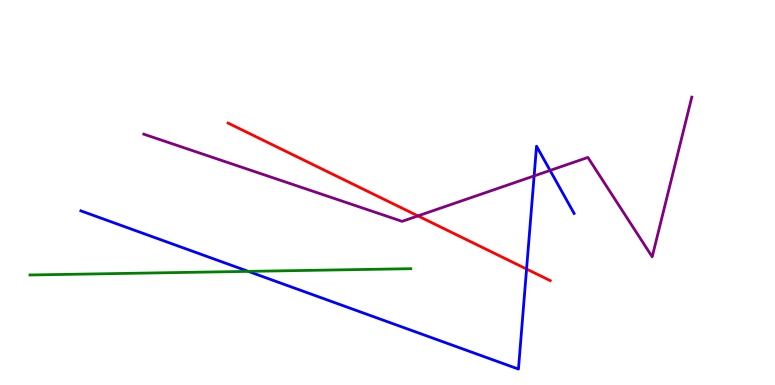[{'lines': ['blue', 'red'], 'intersections': [{'x': 6.79, 'y': 3.01}]}, {'lines': ['green', 'red'], 'intersections': []}, {'lines': ['purple', 'red'], 'intersections': [{'x': 5.39, 'y': 4.39}]}, {'lines': ['blue', 'green'], 'intersections': [{'x': 3.2, 'y': 2.95}]}, {'lines': ['blue', 'purple'], 'intersections': [{'x': 6.89, 'y': 5.43}, {'x': 7.1, 'y': 5.57}]}, {'lines': ['green', 'purple'], 'intersections': []}]